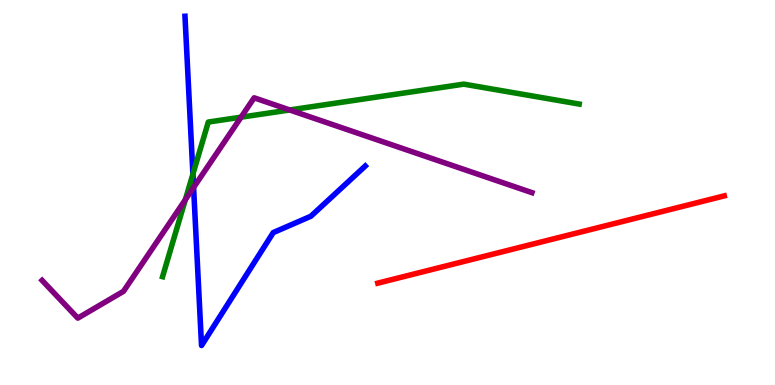[{'lines': ['blue', 'red'], 'intersections': []}, {'lines': ['green', 'red'], 'intersections': []}, {'lines': ['purple', 'red'], 'intersections': []}, {'lines': ['blue', 'green'], 'intersections': [{'x': 2.49, 'y': 5.48}]}, {'lines': ['blue', 'purple'], 'intersections': [{'x': 2.5, 'y': 5.13}]}, {'lines': ['green', 'purple'], 'intersections': [{'x': 2.39, 'y': 4.81}, {'x': 3.11, 'y': 6.96}, {'x': 3.74, 'y': 7.14}]}]